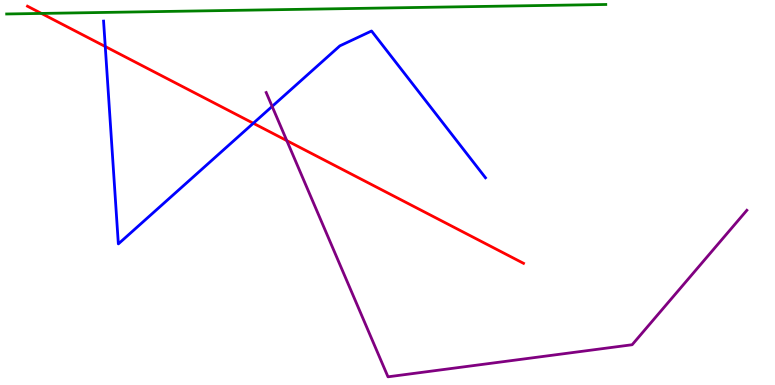[{'lines': ['blue', 'red'], 'intersections': [{'x': 1.36, 'y': 8.79}, {'x': 3.27, 'y': 6.8}]}, {'lines': ['green', 'red'], 'intersections': [{'x': 0.534, 'y': 9.65}]}, {'lines': ['purple', 'red'], 'intersections': [{'x': 3.7, 'y': 6.35}]}, {'lines': ['blue', 'green'], 'intersections': []}, {'lines': ['blue', 'purple'], 'intersections': [{'x': 3.51, 'y': 7.24}]}, {'lines': ['green', 'purple'], 'intersections': []}]